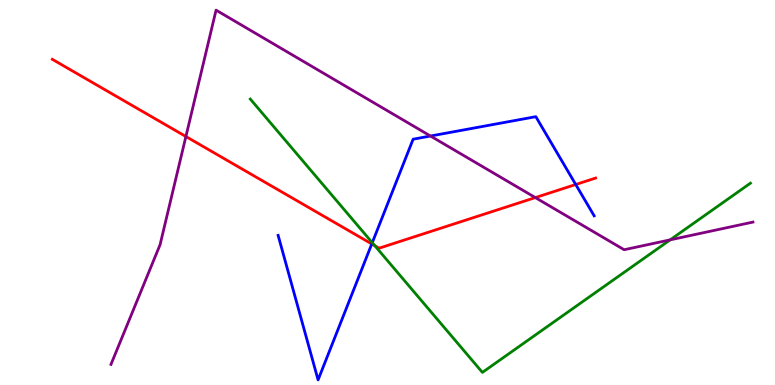[{'lines': ['blue', 'red'], 'intersections': [{'x': 4.8, 'y': 3.66}, {'x': 7.43, 'y': 5.21}]}, {'lines': ['green', 'red'], 'intersections': [{'x': 4.84, 'y': 3.62}]}, {'lines': ['purple', 'red'], 'intersections': [{'x': 2.4, 'y': 6.45}, {'x': 6.91, 'y': 4.87}]}, {'lines': ['blue', 'green'], 'intersections': [{'x': 4.8, 'y': 3.7}]}, {'lines': ['blue', 'purple'], 'intersections': [{'x': 5.55, 'y': 6.47}]}, {'lines': ['green', 'purple'], 'intersections': [{'x': 8.65, 'y': 3.77}]}]